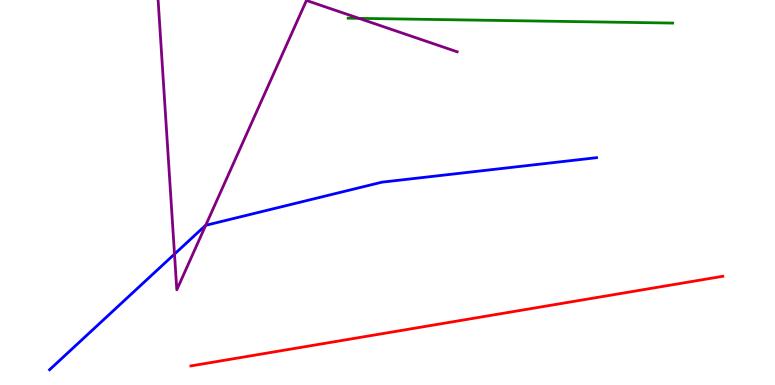[{'lines': ['blue', 'red'], 'intersections': []}, {'lines': ['green', 'red'], 'intersections': []}, {'lines': ['purple', 'red'], 'intersections': []}, {'lines': ['blue', 'green'], 'intersections': []}, {'lines': ['blue', 'purple'], 'intersections': [{'x': 2.25, 'y': 3.4}, {'x': 2.65, 'y': 4.15}]}, {'lines': ['green', 'purple'], 'intersections': [{'x': 4.63, 'y': 9.52}]}]